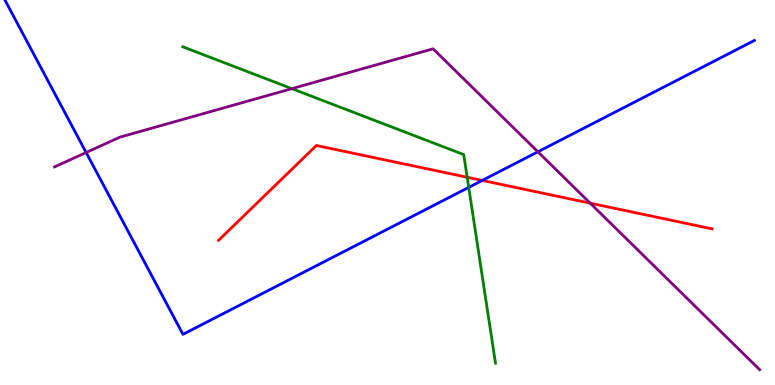[{'lines': ['blue', 'red'], 'intersections': [{'x': 6.22, 'y': 5.31}]}, {'lines': ['green', 'red'], 'intersections': [{'x': 6.03, 'y': 5.4}]}, {'lines': ['purple', 'red'], 'intersections': [{'x': 7.62, 'y': 4.72}]}, {'lines': ['blue', 'green'], 'intersections': [{'x': 6.05, 'y': 5.13}]}, {'lines': ['blue', 'purple'], 'intersections': [{'x': 1.11, 'y': 6.04}, {'x': 6.94, 'y': 6.06}]}, {'lines': ['green', 'purple'], 'intersections': [{'x': 3.77, 'y': 7.7}]}]